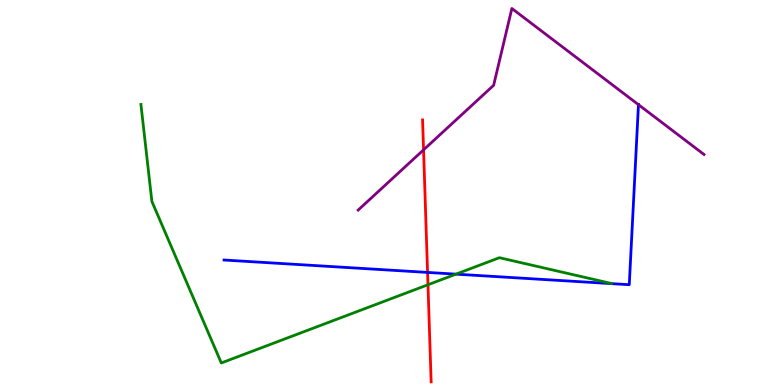[{'lines': ['blue', 'red'], 'intersections': [{'x': 5.52, 'y': 2.92}]}, {'lines': ['green', 'red'], 'intersections': [{'x': 5.52, 'y': 2.6}]}, {'lines': ['purple', 'red'], 'intersections': [{'x': 5.47, 'y': 6.11}]}, {'lines': ['blue', 'green'], 'intersections': [{'x': 5.88, 'y': 2.88}]}, {'lines': ['blue', 'purple'], 'intersections': [{'x': 8.24, 'y': 7.28}]}, {'lines': ['green', 'purple'], 'intersections': []}]